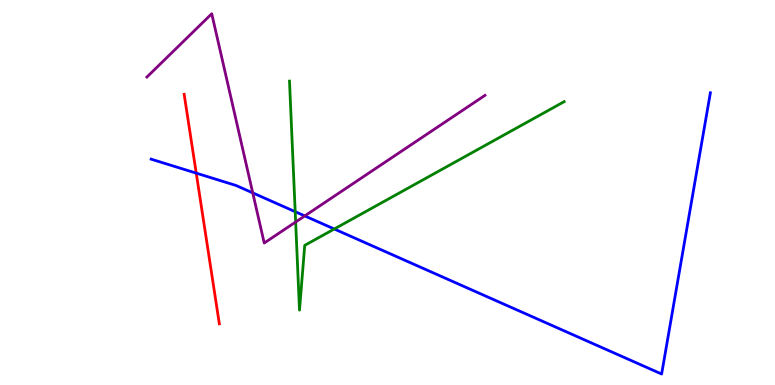[{'lines': ['blue', 'red'], 'intersections': [{'x': 2.53, 'y': 5.5}]}, {'lines': ['green', 'red'], 'intersections': []}, {'lines': ['purple', 'red'], 'intersections': []}, {'lines': ['blue', 'green'], 'intersections': [{'x': 3.81, 'y': 4.5}, {'x': 4.31, 'y': 4.05}]}, {'lines': ['blue', 'purple'], 'intersections': [{'x': 3.26, 'y': 4.99}, {'x': 3.93, 'y': 4.39}]}, {'lines': ['green', 'purple'], 'intersections': [{'x': 3.81, 'y': 4.23}]}]